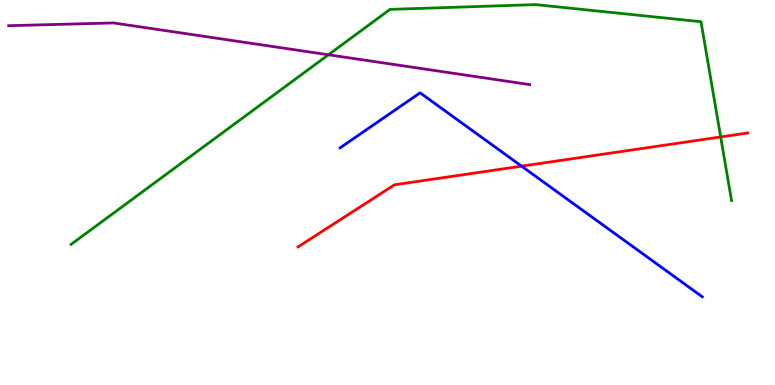[{'lines': ['blue', 'red'], 'intersections': [{'x': 6.73, 'y': 5.68}]}, {'lines': ['green', 'red'], 'intersections': [{'x': 9.3, 'y': 6.44}]}, {'lines': ['purple', 'red'], 'intersections': []}, {'lines': ['blue', 'green'], 'intersections': []}, {'lines': ['blue', 'purple'], 'intersections': []}, {'lines': ['green', 'purple'], 'intersections': [{'x': 4.24, 'y': 8.58}]}]